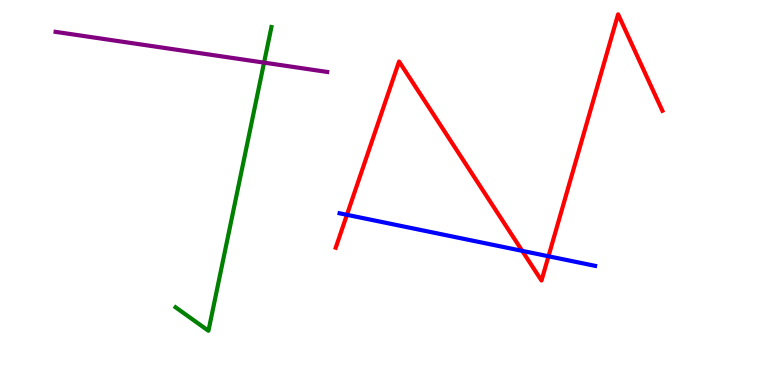[{'lines': ['blue', 'red'], 'intersections': [{'x': 4.48, 'y': 4.42}, {'x': 6.74, 'y': 3.48}, {'x': 7.08, 'y': 3.34}]}, {'lines': ['green', 'red'], 'intersections': []}, {'lines': ['purple', 'red'], 'intersections': []}, {'lines': ['blue', 'green'], 'intersections': []}, {'lines': ['blue', 'purple'], 'intersections': []}, {'lines': ['green', 'purple'], 'intersections': [{'x': 3.41, 'y': 8.37}]}]